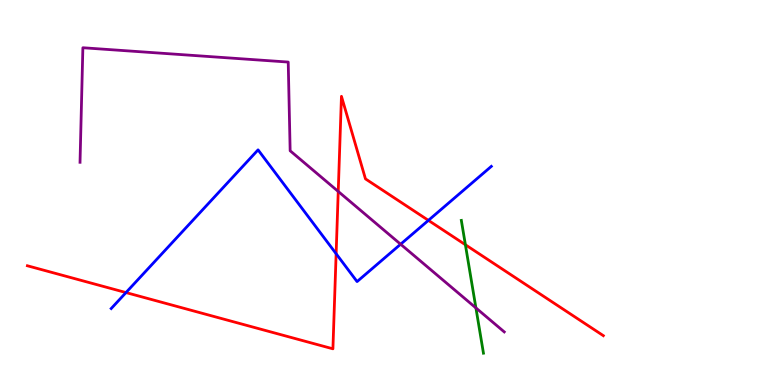[{'lines': ['blue', 'red'], 'intersections': [{'x': 1.63, 'y': 2.4}, {'x': 4.34, 'y': 3.41}, {'x': 5.53, 'y': 4.28}]}, {'lines': ['green', 'red'], 'intersections': [{'x': 6.01, 'y': 3.64}]}, {'lines': ['purple', 'red'], 'intersections': [{'x': 4.36, 'y': 5.03}]}, {'lines': ['blue', 'green'], 'intersections': []}, {'lines': ['blue', 'purple'], 'intersections': [{'x': 5.17, 'y': 3.66}]}, {'lines': ['green', 'purple'], 'intersections': [{'x': 6.14, 'y': 2.0}]}]